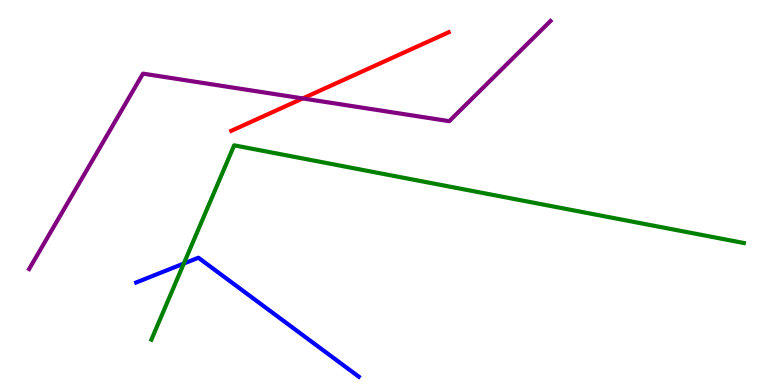[{'lines': ['blue', 'red'], 'intersections': []}, {'lines': ['green', 'red'], 'intersections': []}, {'lines': ['purple', 'red'], 'intersections': [{'x': 3.91, 'y': 7.44}]}, {'lines': ['blue', 'green'], 'intersections': [{'x': 2.37, 'y': 3.15}]}, {'lines': ['blue', 'purple'], 'intersections': []}, {'lines': ['green', 'purple'], 'intersections': []}]